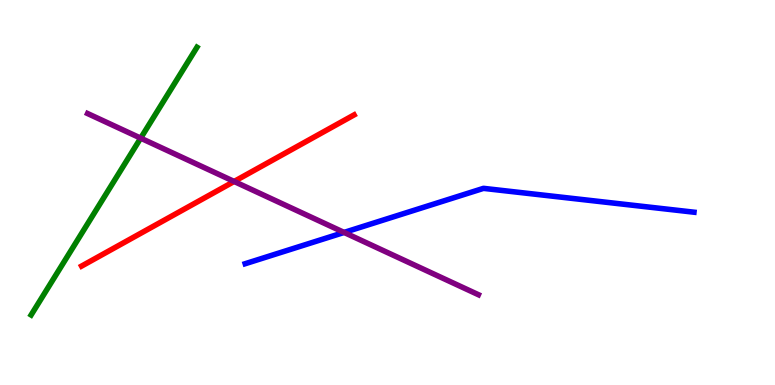[{'lines': ['blue', 'red'], 'intersections': []}, {'lines': ['green', 'red'], 'intersections': []}, {'lines': ['purple', 'red'], 'intersections': [{'x': 3.02, 'y': 5.29}]}, {'lines': ['blue', 'green'], 'intersections': []}, {'lines': ['blue', 'purple'], 'intersections': [{'x': 4.44, 'y': 3.96}]}, {'lines': ['green', 'purple'], 'intersections': [{'x': 1.82, 'y': 6.41}]}]